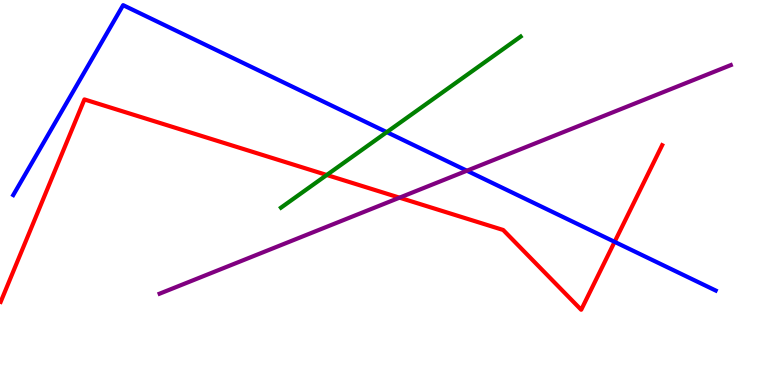[{'lines': ['blue', 'red'], 'intersections': [{'x': 7.93, 'y': 3.72}]}, {'lines': ['green', 'red'], 'intersections': [{'x': 4.22, 'y': 5.46}]}, {'lines': ['purple', 'red'], 'intersections': [{'x': 5.16, 'y': 4.87}]}, {'lines': ['blue', 'green'], 'intersections': [{'x': 4.99, 'y': 6.57}]}, {'lines': ['blue', 'purple'], 'intersections': [{'x': 6.02, 'y': 5.57}]}, {'lines': ['green', 'purple'], 'intersections': []}]